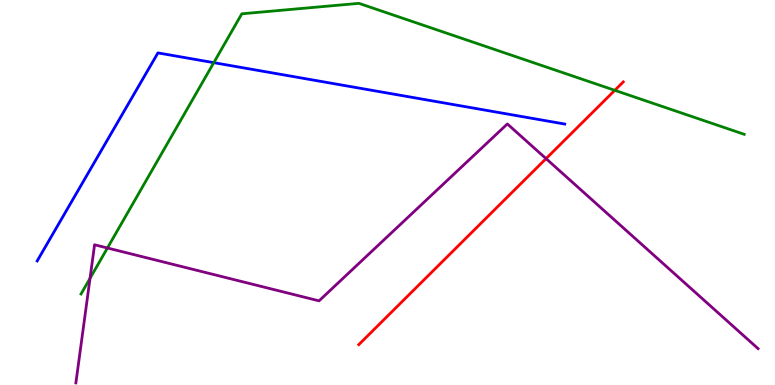[{'lines': ['blue', 'red'], 'intersections': []}, {'lines': ['green', 'red'], 'intersections': [{'x': 7.93, 'y': 7.65}]}, {'lines': ['purple', 'red'], 'intersections': [{'x': 7.05, 'y': 5.88}]}, {'lines': ['blue', 'green'], 'intersections': [{'x': 2.76, 'y': 8.37}]}, {'lines': ['blue', 'purple'], 'intersections': []}, {'lines': ['green', 'purple'], 'intersections': [{'x': 1.16, 'y': 2.77}, {'x': 1.39, 'y': 3.56}]}]